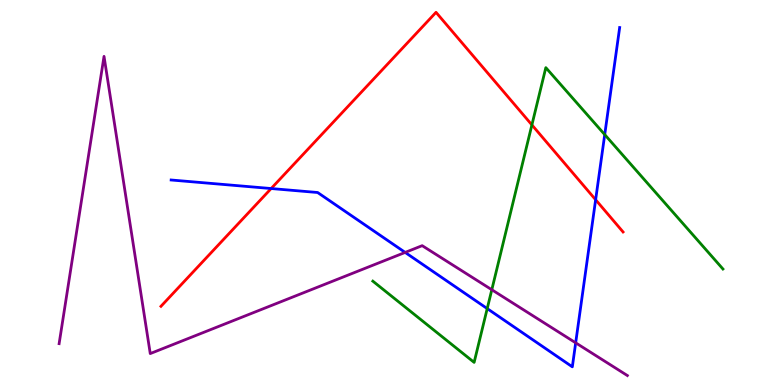[{'lines': ['blue', 'red'], 'intersections': [{'x': 3.5, 'y': 5.1}, {'x': 7.69, 'y': 4.81}]}, {'lines': ['green', 'red'], 'intersections': [{'x': 6.86, 'y': 6.76}]}, {'lines': ['purple', 'red'], 'intersections': []}, {'lines': ['blue', 'green'], 'intersections': [{'x': 6.29, 'y': 1.98}, {'x': 7.8, 'y': 6.5}]}, {'lines': ['blue', 'purple'], 'intersections': [{'x': 5.23, 'y': 3.44}, {'x': 7.43, 'y': 1.1}]}, {'lines': ['green', 'purple'], 'intersections': [{'x': 6.35, 'y': 2.47}]}]